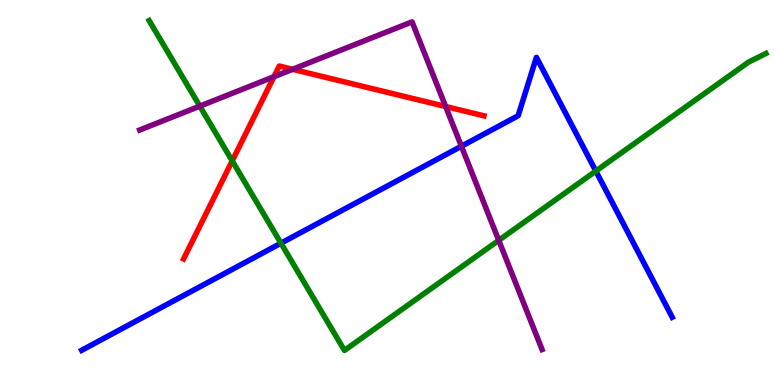[{'lines': ['blue', 'red'], 'intersections': []}, {'lines': ['green', 'red'], 'intersections': [{'x': 3.0, 'y': 5.82}]}, {'lines': ['purple', 'red'], 'intersections': [{'x': 3.54, 'y': 8.01}, {'x': 3.78, 'y': 8.2}, {'x': 5.75, 'y': 7.23}]}, {'lines': ['blue', 'green'], 'intersections': [{'x': 3.63, 'y': 3.68}, {'x': 7.69, 'y': 5.56}]}, {'lines': ['blue', 'purple'], 'intersections': [{'x': 5.95, 'y': 6.2}]}, {'lines': ['green', 'purple'], 'intersections': [{'x': 2.58, 'y': 7.24}, {'x': 6.44, 'y': 3.76}]}]